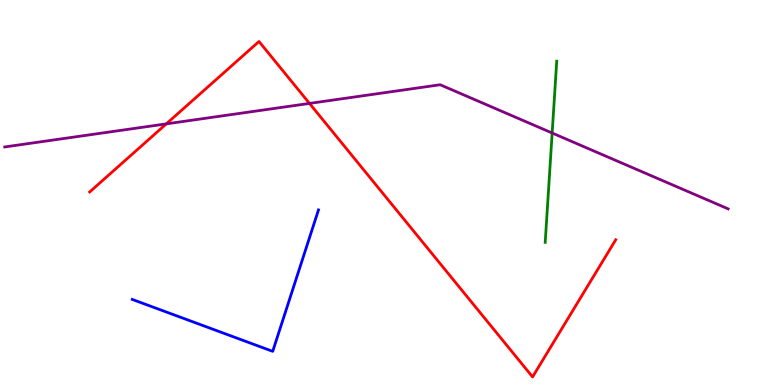[{'lines': ['blue', 'red'], 'intersections': []}, {'lines': ['green', 'red'], 'intersections': []}, {'lines': ['purple', 'red'], 'intersections': [{'x': 2.15, 'y': 6.78}, {'x': 3.99, 'y': 7.31}]}, {'lines': ['blue', 'green'], 'intersections': []}, {'lines': ['blue', 'purple'], 'intersections': []}, {'lines': ['green', 'purple'], 'intersections': [{'x': 7.12, 'y': 6.55}]}]